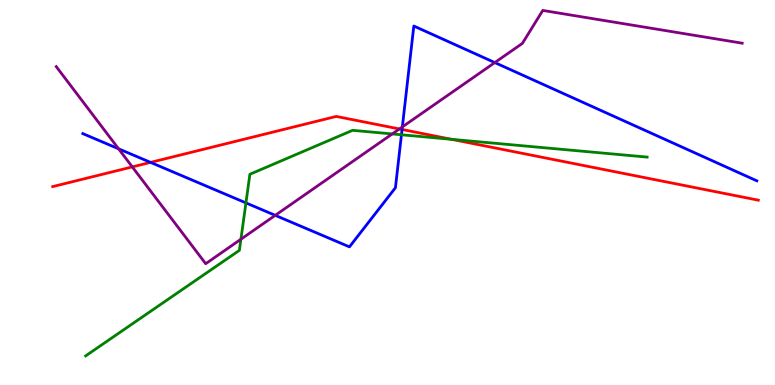[{'lines': ['blue', 'red'], 'intersections': [{'x': 1.94, 'y': 5.78}, {'x': 5.19, 'y': 6.64}]}, {'lines': ['green', 'red'], 'intersections': [{'x': 5.83, 'y': 6.38}]}, {'lines': ['purple', 'red'], 'intersections': [{'x': 1.71, 'y': 5.66}, {'x': 5.15, 'y': 6.65}]}, {'lines': ['blue', 'green'], 'intersections': [{'x': 3.17, 'y': 4.73}, {'x': 5.18, 'y': 6.5}]}, {'lines': ['blue', 'purple'], 'intersections': [{'x': 1.53, 'y': 6.13}, {'x': 3.55, 'y': 4.41}, {'x': 5.19, 'y': 6.7}, {'x': 6.38, 'y': 8.37}]}, {'lines': ['green', 'purple'], 'intersections': [{'x': 3.11, 'y': 3.79}, {'x': 5.06, 'y': 6.52}]}]